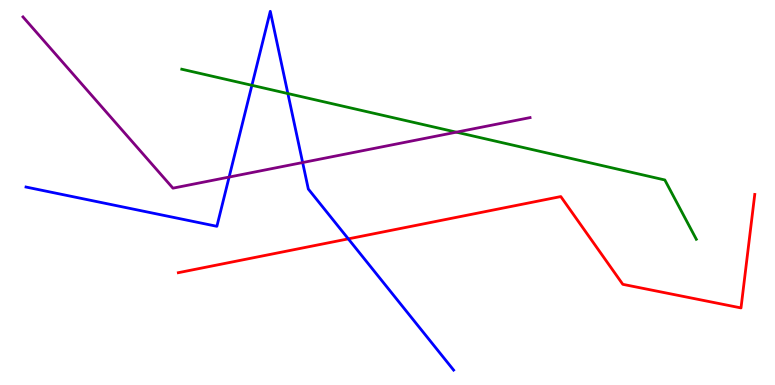[{'lines': ['blue', 'red'], 'intersections': [{'x': 4.49, 'y': 3.8}]}, {'lines': ['green', 'red'], 'intersections': []}, {'lines': ['purple', 'red'], 'intersections': []}, {'lines': ['blue', 'green'], 'intersections': [{'x': 3.25, 'y': 7.78}, {'x': 3.71, 'y': 7.57}]}, {'lines': ['blue', 'purple'], 'intersections': [{'x': 2.96, 'y': 5.4}, {'x': 3.91, 'y': 5.78}]}, {'lines': ['green', 'purple'], 'intersections': [{'x': 5.89, 'y': 6.57}]}]